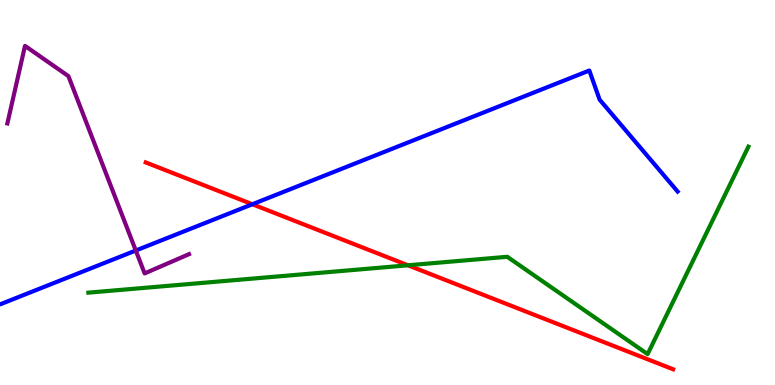[{'lines': ['blue', 'red'], 'intersections': [{'x': 3.26, 'y': 4.69}]}, {'lines': ['green', 'red'], 'intersections': [{'x': 5.26, 'y': 3.11}]}, {'lines': ['purple', 'red'], 'intersections': []}, {'lines': ['blue', 'green'], 'intersections': []}, {'lines': ['blue', 'purple'], 'intersections': [{'x': 1.75, 'y': 3.49}]}, {'lines': ['green', 'purple'], 'intersections': []}]